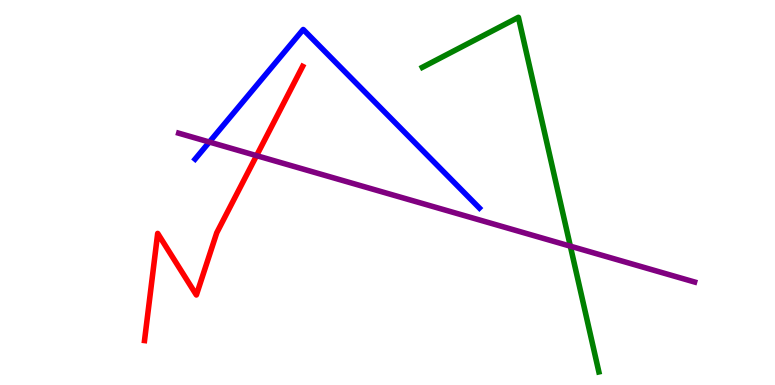[{'lines': ['blue', 'red'], 'intersections': []}, {'lines': ['green', 'red'], 'intersections': []}, {'lines': ['purple', 'red'], 'intersections': [{'x': 3.31, 'y': 5.96}]}, {'lines': ['blue', 'green'], 'intersections': []}, {'lines': ['blue', 'purple'], 'intersections': [{'x': 2.7, 'y': 6.31}]}, {'lines': ['green', 'purple'], 'intersections': [{'x': 7.36, 'y': 3.61}]}]